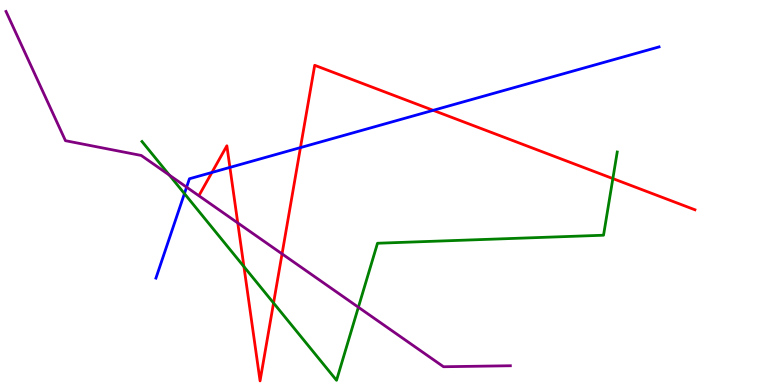[{'lines': ['blue', 'red'], 'intersections': [{'x': 2.73, 'y': 5.52}, {'x': 2.97, 'y': 5.65}, {'x': 3.88, 'y': 6.17}, {'x': 5.59, 'y': 7.13}]}, {'lines': ['green', 'red'], 'intersections': [{'x': 3.15, 'y': 3.07}, {'x': 3.53, 'y': 2.13}, {'x': 7.91, 'y': 5.36}]}, {'lines': ['purple', 'red'], 'intersections': [{'x': 3.07, 'y': 4.21}, {'x': 3.64, 'y': 3.41}]}, {'lines': ['blue', 'green'], 'intersections': [{'x': 2.38, 'y': 4.97}]}, {'lines': ['blue', 'purple'], 'intersections': [{'x': 2.41, 'y': 5.14}]}, {'lines': ['green', 'purple'], 'intersections': [{'x': 2.19, 'y': 5.45}, {'x': 4.62, 'y': 2.02}]}]